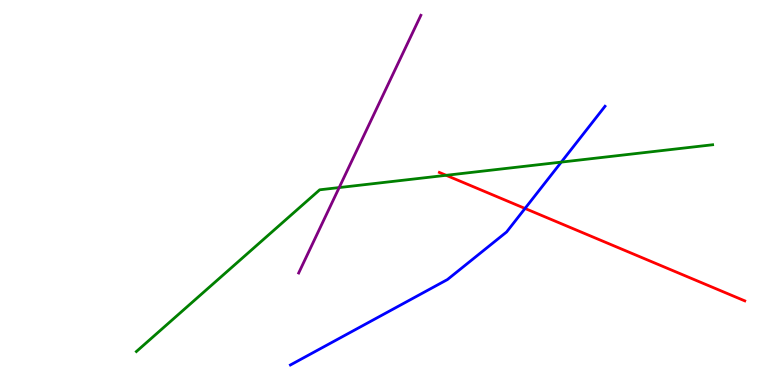[{'lines': ['blue', 'red'], 'intersections': [{'x': 6.77, 'y': 4.59}]}, {'lines': ['green', 'red'], 'intersections': [{'x': 5.76, 'y': 5.45}]}, {'lines': ['purple', 'red'], 'intersections': []}, {'lines': ['blue', 'green'], 'intersections': [{'x': 7.24, 'y': 5.79}]}, {'lines': ['blue', 'purple'], 'intersections': []}, {'lines': ['green', 'purple'], 'intersections': [{'x': 4.38, 'y': 5.13}]}]